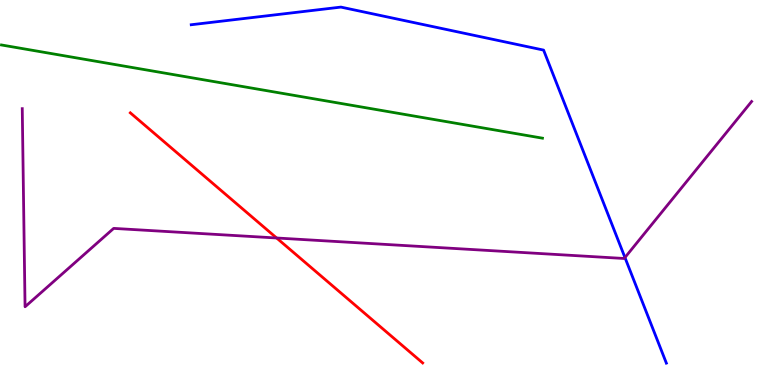[{'lines': ['blue', 'red'], 'intersections': []}, {'lines': ['green', 'red'], 'intersections': []}, {'lines': ['purple', 'red'], 'intersections': [{'x': 3.57, 'y': 3.82}]}, {'lines': ['blue', 'green'], 'intersections': []}, {'lines': ['blue', 'purple'], 'intersections': [{'x': 8.06, 'y': 3.31}]}, {'lines': ['green', 'purple'], 'intersections': []}]